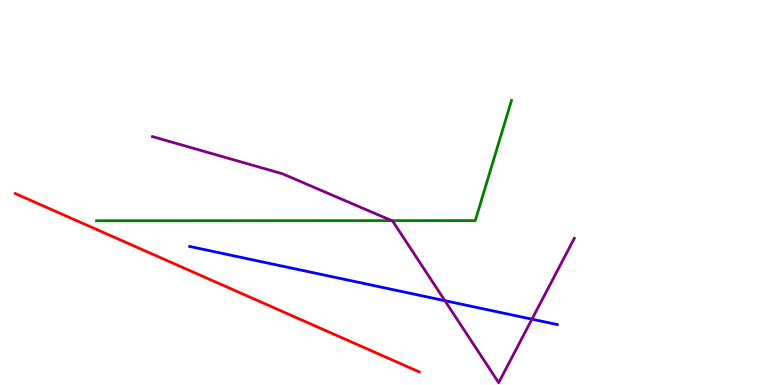[{'lines': ['blue', 'red'], 'intersections': []}, {'lines': ['green', 'red'], 'intersections': []}, {'lines': ['purple', 'red'], 'intersections': []}, {'lines': ['blue', 'green'], 'intersections': []}, {'lines': ['blue', 'purple'], 'intersections': [{'x': 5.74, 'y': 2.19}, {'x': 6.86, 'y': 1.71}]}, {'lines': ['green', 'purple'], 'intersections': [{'x': 5.05, 'y': 4.27}]}]